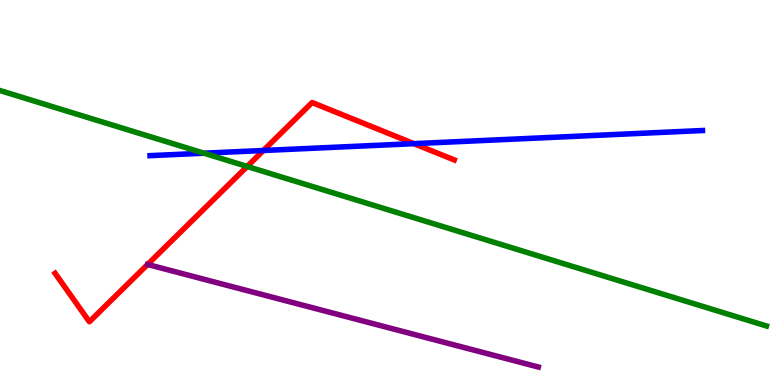[{'lines': ['blue', 'red'], 'intersections': [{'x': 3.4, 'y': 6.09}, {'x': 5.34, 'y': 6.27}]}, {'lines': ['green', 'red'], 'intersections': [{'x': 3.19, 'y': 5.68}]}, {'lines': ['purple', 'red'], 'intersections': [{'x': 1.9, 'y': 3.13}]}, {'lines': ['blue', 'green'], 'intersections': [{'x': 2.63, 'y': 6.02}]}, {'lines': ['blue', 'purple'], 'intersections': []}, {'lines': ['green', 'purple'], 'intersections': []}]